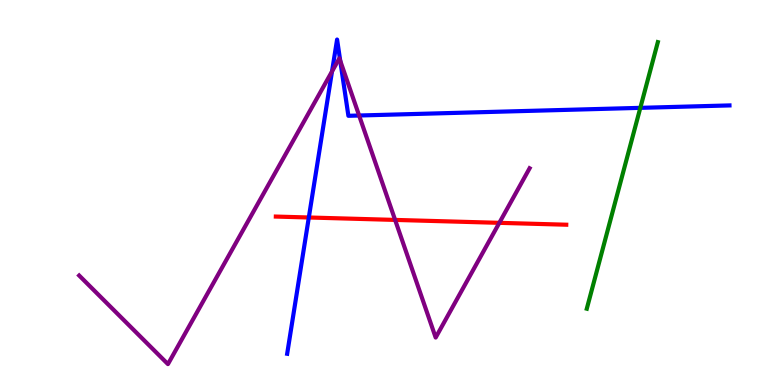[{'lines': ['blue', 'red'], 'intersections': [{'x': 3.98, 'y': 4.35}]}, {'lines': ['green', 'red'], 'intersections': []}, {'lines': ['purple', 'red'], 'intersections': [{'x': 5.1, 'y': 4.29}, {'x': 6.44, 'y': 4.21}]}, {'lines': ['blue', 'green'], 'intersections': [{'x': 8.26, 'y': 7.2}]}, {'lines': ['blue', 'purple'], 'intersections': [{'x': 4.28, 'y': 8.14}, {'x': 4.39, 'y': 8.42}, {'x': 4.63, 'y': 7.0}]}, {'lines': ['green', 'purple'], 'intersections': []}]